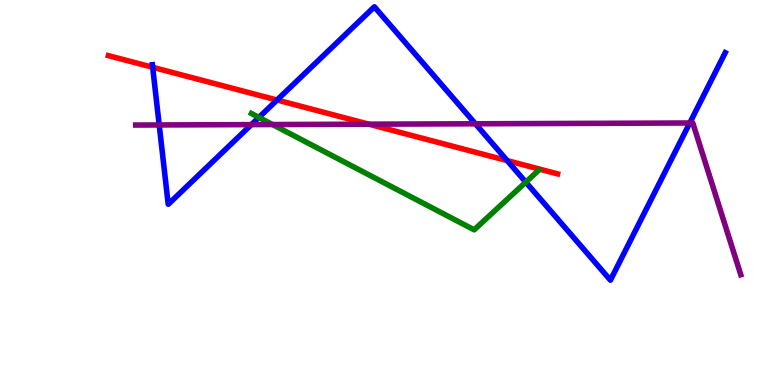[{'lines': ['blue', 'red'], 'intersections': [{'x': 1.97, 'y': 8.25}, {'x': 3.57, 'y': 7.4}, {'x': 6.54, 'y': 5.83}]}, {'lines': ['green', 'red'], 'intersections': []}, {'lines': ['purple', 'red'], 'intersections': [{'x': 4.76, 'y': 6.77}]}, {'lines': ['blue', 'green'], 'intersections': [{'x': 3.34, 'y': 6.95}, {'x': 6.78, 'y': 5.27}]}, {'lines': ['blue', 'purple'], 'intersections': [{'x': 2.05, 'y': 6.75}, {'x': 3.24, 'y': 6.76}, {'x': 6.13, 'y': 6.78}, {'x': 8.9, 'y': 6.81}]}, {'lines': ['green', 'purple'], 'intersections': [{'x': 3.52, 'y': 6.77}]}]